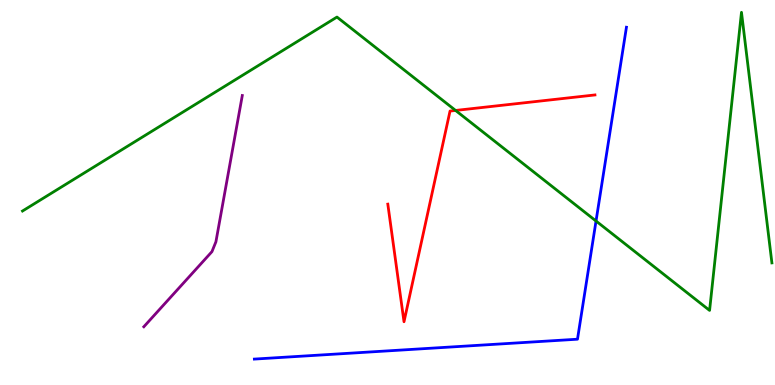[{'lines': ['blue', 'red'], 'intersections': []}, {'lines': ['green', 'red'], 'intersections': [{'x': 5.88, 'y': 7.13}]}, {'lines': ['purple', 'red'], 'intersections': []}, {'lines': ['blue', 'green'], 'intersections': [{'x': 7.69, 'y': 4.26}]}, {'lines': ['blue', 'purple'], 'intersections': []}, {'lines': ['green', 'purple'], 'intersections': []}]